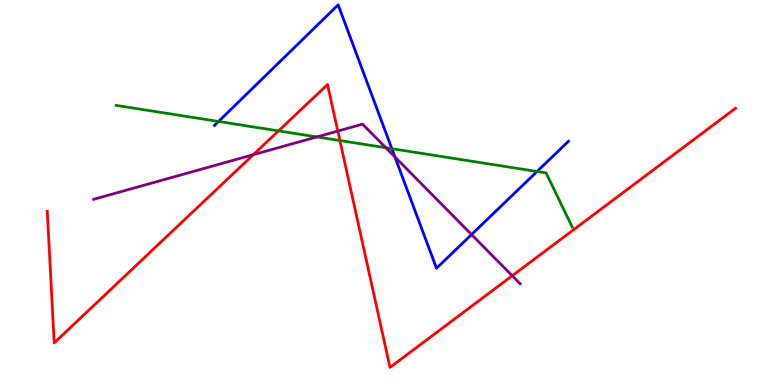[{'lines': ['blue', 'red'], 'intersections': []}, {'lines': ['green', 'red'], 'intersections': [{'x': 3.59, 'y': 6.6}, {'x': 4.39, 'y': 6.35}]}, {'lines': ['purple', 'red'], 'intersections': [{'x': 3.27, 'y': 5.98}, {'x': 4.36, 'y': 6.6}, {'x': 6.61, 'y': 2.84}]}, {'lines': ['blue', 'green'], 'intersections': [{'x': 2.82, 'y': 6.85}, {'x': 5.06, 'y': 6.14}, {'x': 6.93, 'y': 5.55}]}, {'lines': ['blue', 'purple'], 'intersections': [{'x': 5.1, 'y': 5.92}, {'x': 6.08, 'y': 3.91}]}, {'lines': ['green', 'purple'], 'intersections': [{'x': 4.09, 'y': 6.44}, {'x': 4.98, 'y': 6.16}]}]